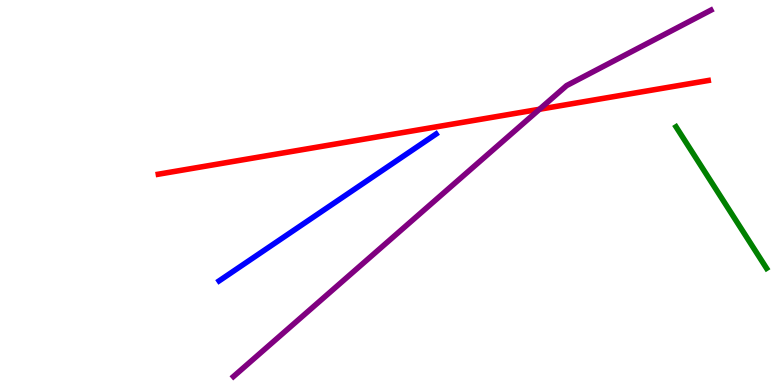[{'lines': ['blue', 'red'], 'intersections': []}, {'lines': ['green', 'red'], 'intersections': []}, {'lines': ['purple', 'red'], 'intersections': [{'x': 6.96, 'y': 7.16}]}, {'lines': ['blue', 'green'], 'intersections': []}, {'lines': ['blue', 'purple'], 'intersections': []}, {'lines': ['green', 'purple'], 'intersections': []}]